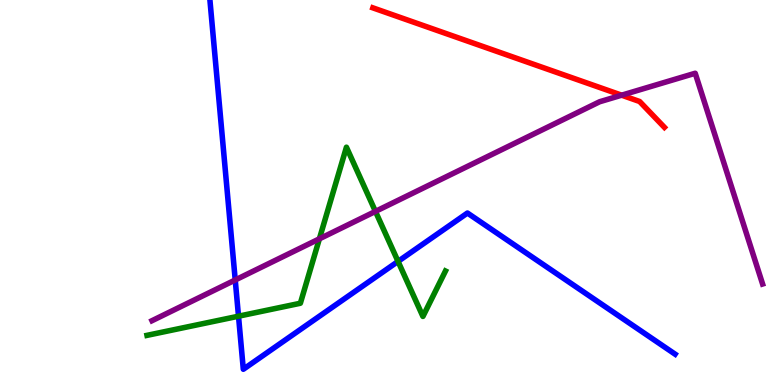[{'lines': ['blue', 'red'], 'intersections': []}, {'lines': ['green', 'red'], 'intersections': []}, {'lines': ['purple', 'red'], 'intersections': [{'x': 8.02, 'y': 7.53}]}, {'lines': ['blue', 'green'], 'intersections': [{'x': 3.08, 'y': 1.79}, {'x': 5.14, 'y': 3.21}]}, {'lines': ['blue', 'purple'], 'intersections': [{'x': 3.04, 'y': 2.73}]}, {'lines': ['green', 'purple'], 'intersections': [{'x': 4.12, 'y': 3.8}, {'x': 4.84, 'y': 4.51}]}]